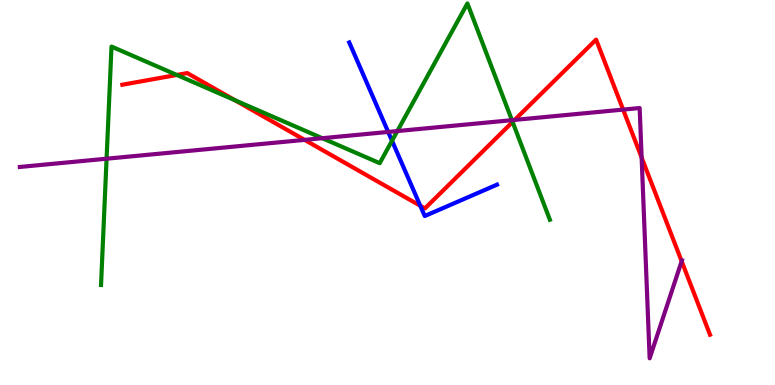[{'lines': ['blue', 'red'], 'intersections': [{'x': 5.42, 'y': 4.66}]}, {'lines': ['green', 'red'], 'intersections': [{'x': 2.28, 'y': 8.05}, {'x': 3.03, 'y': 7.4}, {'x': 6.61, 'y': 6.83}]}, {'lines': ['purple', 'red'], 'intersections': [{'x': 3.93, 'y': 6.37}, {'x': 6.64, 'y': 6.89}, {'x': 8.04, 'y': 7.15}, {'x': 8.28, 'y': 5.91}, {'x': 8.8, 'y': 3.21}]}, {'lines': ['blue', 'green'], 'intersections': [{'x': 5.06, 'y': 6.34}]}, {'lines': ['blue', 'purple'], 'intersections': [{'x': 5.01, 'y': 6.57}]}, {'lines': ['green', 'purple'], 'intersections': [{'x': 1.38, 'y': 5.88}, {'x': 4.16, 'y': 6.41}, {'x': 5.13, 'y': 6.6}, {'x': 6.61, 'y': 6.88}]}]